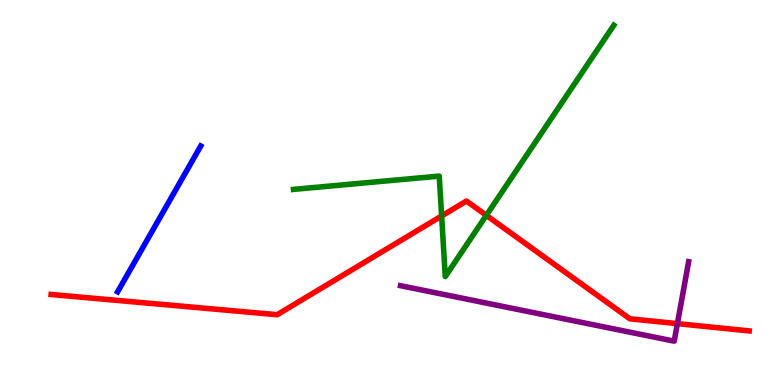[{'lines': ['blue', 'red'], 'intersections': []}, {'lines': ['green', 'red'], 'intersections': [{'x': 5.7, 'y': 4.39}, {'x': 6.28, 'y': 4.41}]}, {'lines': ['purple', 'red'], 'intersections': [{'x': 8.74, 'y': 1.59}]}, {'lines': ['blue', 'green'], 'intersections': []}, {'lines': ['blue', 'purple'], 'intersections': []}, {'lines': ['green', 'purple'], 'intersections': []}]